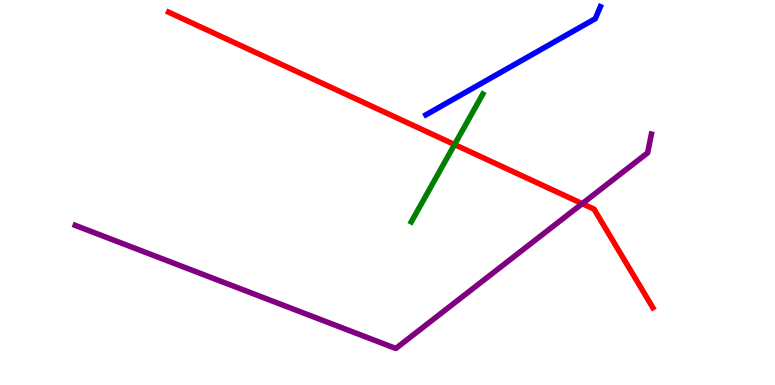[{'lines': ['blue', 'red'], 'intersections': []}, {'lines': ['green', 'red'], 'intersections': [{'x': 5.87, 'y': 6.25}]}, {'lines': ['purple', 'red'], 'intersections': [{'x': 7.51, 'y': 4.71}]}, {'lines': ['blue', 'green'], 'intersections': []}, {'lines': ['blue', 'purple'], 'intersections': []}, {'lines': ['green', 'purple'], 'intersections': []}]